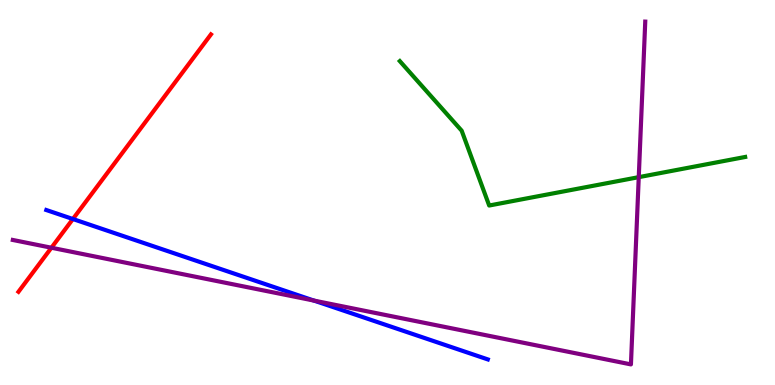[{'lines': ['blue', 'red'], 'intersections': [{'x': 0.941, 'y': 4.31}]}, {'lines': ['green', 'red'], 'intersections': []}, {'lines': ['purple', 'red'], 'intersections': [{'x': 0.663, 'y': 3.57}]}, {'lines': ['blue', 'green'], 'intersections': []}, {'lines': ['blue', 'purple'], 'intersections': [{'x': 4.05, 'y': 2.19}]}, {'lines': ['green', 'purple'], 'intersections': [{'x': 8.24, 'y': 5.4}]}]